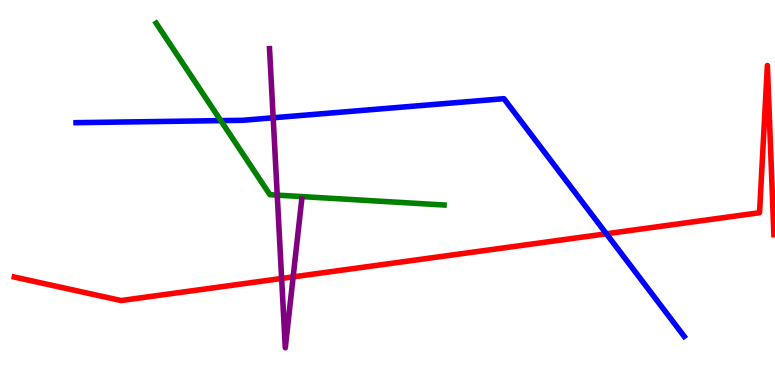[{'lines': ['blue', 'red'], 'intersections': [{'x': 7.82, 'y': 3.93}]}, {'lines': ['green', 'red'], 'intersections': []}, {'lines': ['purple', 'red'], 'intersections': [{'x': 3.63, 'y': 2.77}, {'x': 3.78, 'y': 2.81}]}, {'lines': ['blue', 'green'], 'intersections': [{'x': 2.85, 'y': 6.87}]}, {'lines': ['blue', 'purple'], 'intersections': [{'x': 3.52, 'y': 6.94}]}, {'lines': ['green', 'purple'], 'intersections': [{'x': 3.58, 'y': 4.93}]}]